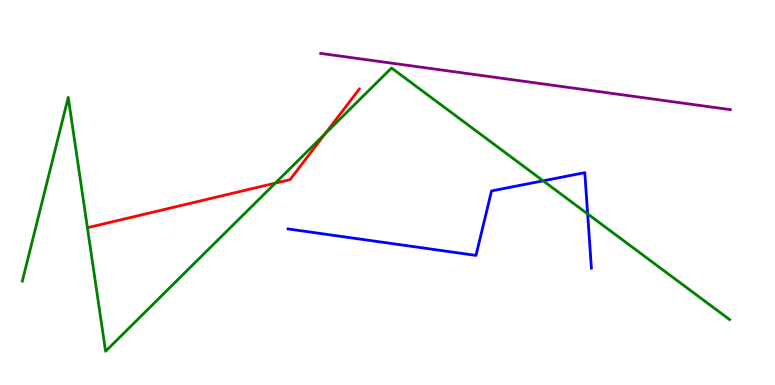[{'lines': ['blue', 'red'], 'intersections': []}, {'lines': ['green', 'red'], 'intersections': [{'x': 3.55, 'y': 5.24}, {'x': 4.19, 'y': 6.52}]}, {'lines': ['purple', 'red'], 'intersections': []}, {'lines': ['blue', 'green'], 'intersections': [{'x': 7.01, 'y': 5.3}, {'x': 7.58, 'y': 4.44}]}, {'lines': ['blue', 'purple'], 'intersections': []}, {'lines': ['green', 'purple'], 'intersections': []}]